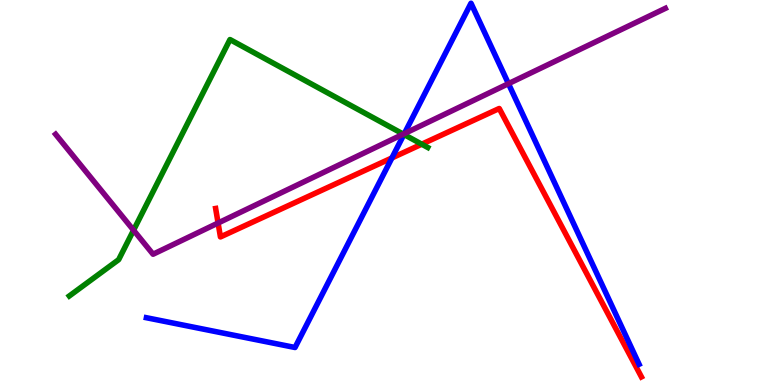[{'lines': ['blue', 'red'], 'intersections': [{'x': 5.06, 'y': 5.9}]}, {'lines': ['green', 'red'], 'intersections': [{'x': 5.44, 'y': 6.25}]}, {'lines': ['purple', 'red'], 'intersections': [{'x': 2.81, 'y': 4.21}]}, {'lines': ['blue', 'green'], 'intersections': [{'x': 5.21, 'y': 6.51}]}, {'lines': ['blue', 'purple'], 'intersections': [{'x': 5.22, 'y': 6.53}, {'x': 6.56, 'y': 7.83}]}, {'lines': ['green', 'purple'], 'intersections': [{'x': 1.72, 'y': 4.02}, {'x': 5.2, 'y': 6.52}]}]